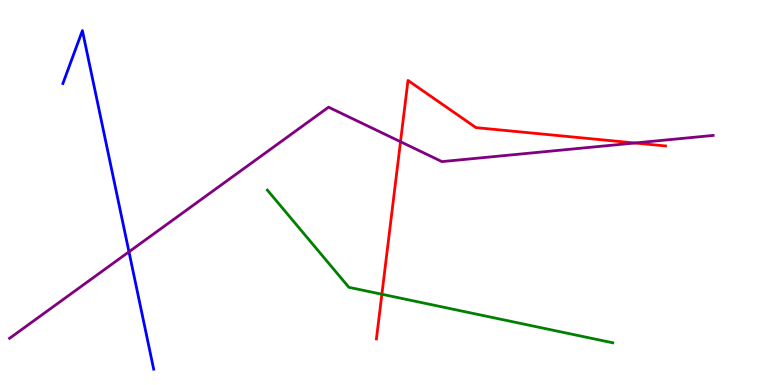[{'lines': ['blue', 'red'], 'intersections': []}, {'lines': ['green', 'red'], 'intersections': [{'x': 4.93, 'y': 2.36}]}, {'lines': ['purple', 'red'], 'intersections': [{'x': 5.17, 'y': 6.32}, {'x': 8.19, 'y': 6.29}]}, {'lines': ['blue', 'green'], 'intersections': []}, {'lines': ['blue', 'purple'], 'intersections': [{'x': 1.66, 'y': 3.46}]}, {'lines': ['green', 'purple'], 'intersections': []}]